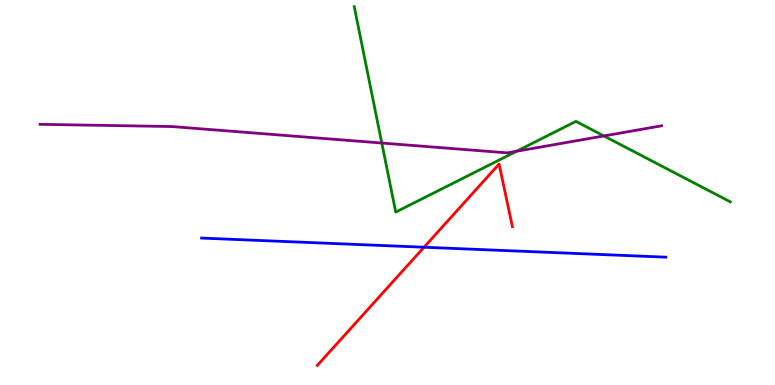[{'lines': ['blue', 'red'], 'intersections': [{'x': 5.47, 'y': 3.58}]}, {'lines': ['green', 'red'], 'intersections': []}, {'lines': ['purple', 'red'], 'intersections': []}, {'lines': ['blue', 'green'], 'intersections': []}, {'lines': ['blue', 'purple'], 'intersections': []}, {'lines': ['green', 'purple'], 'intersections': [{'x': 4.93, 'y': 6.29}, {'x': 6.67, 'y': 6.07}, {'x': 7.79, 'y': 6.47}]}]